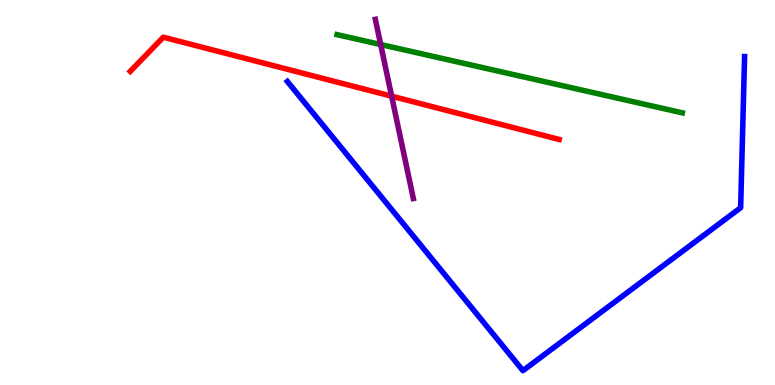[{'lines': ['blue', 'red'], 'intersections': []}, {'lines': ['green', 'red'], 'intersections': []}, {'lines': ['purple', 'red'], 'intersections': [{'x': 5.05, 'y': 7.5}]}, {'lines': ['blue', 'green'], 'intersections': []}, {'lines': ['blue', 'purple'], 'intersections': []}, {'lines': ['green', 'purple'], 'intersections': [{'x': 4.91, 'y': 8.84}]}]